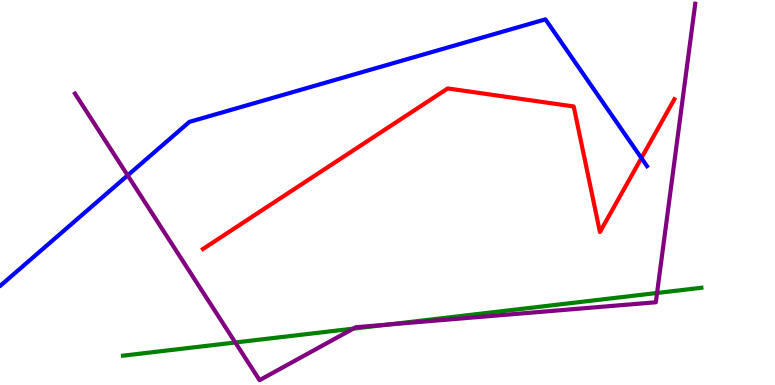[{'lines': ['blue', 'red'], 'intersections': [{'x': 8.28, 'y': 5.89}]}, {'lines': ['green', 'red'], 'intersections': []}, {'lines': ['purple', 'red'], 'intersections': []}, {'lines': ['blue', 'green'], 'intersections': []}, {'lines': ['blue', 'purple'], 'intersections': [{'x': 1.65, 'y': 5.44}]}, {'lines': ['green', 'purple'], 'intersections': [{'x': 3.04, 'y': 1.1}, {'x': 4.56, 'y': 1.46}, {'x': 5.01, 'y': 1.57}, {'x': 8.48, 'y': 2.39}]}]